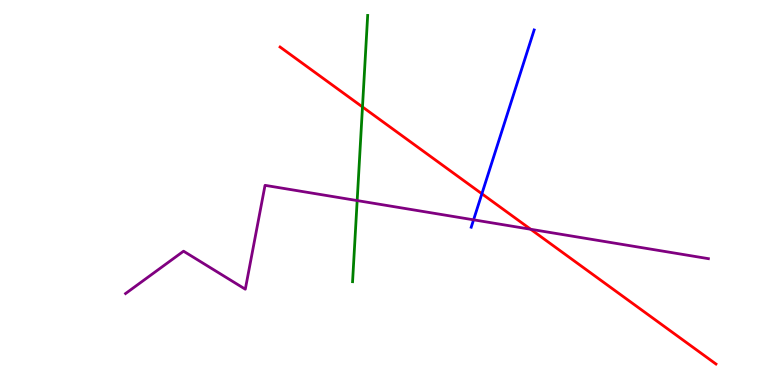[{'lines': ['blue', 'red'], 'intersections': [{'x': 6.22, 'y': 4.97}]}, {'lines': ['green', 'red'], 'intersections': [{'x': 4.68, 'y': 7.22}]}, {'lines': ['purple', 'red'], 'intersections': [{'x': 6.85, 'y': 4.04}]}, {'lines': ['blue', 'green'], 'intersections': []}, {'lines': ['blue', 'purple'], 'intersections': [{'x': 6.11, 'y': 4.29}]}, {'lines': ['green', 'purple'], 'intersections': [{'x': 4.61, 'y': 4.79}]}]